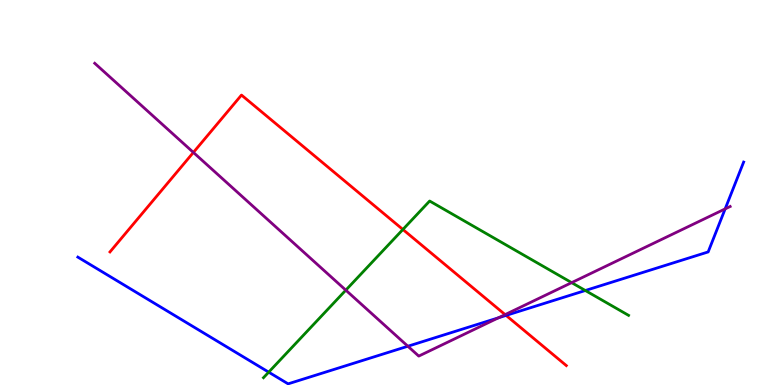[{'lines': ['blue', 'red'], 'intersections': [{'x': 6.53, 'y': 1.81}]}, {'lines': ['green', 'red'], 'intersections': [{'x': 5.2, 'y': 4.04}]}, {'lines': ['purple', 'red'], 'intersections': [{'x': 2.5, 'y': 6.04}, {'x': 6.52, 'y': 1.83}]}, {'lines': ['blue', 'green'], 'intersections': [{'x': 3.47, 'y': 0.334}, {'x': 7.55, 'y': 2.45}]}, {'lines': ['blue', 'purple'], 'intersections': [{'x': 5.26, 'y': 1.01}, {'x': 6.43, 'y': 1.75}, {'x': 9.36, 'y': 4.57}]}, {'lines': ['green', 'purple'], 'intersections': [{'x': 4.46, 'y': 2.46}, {'x': 7.38, 'y': 2.66}]}]